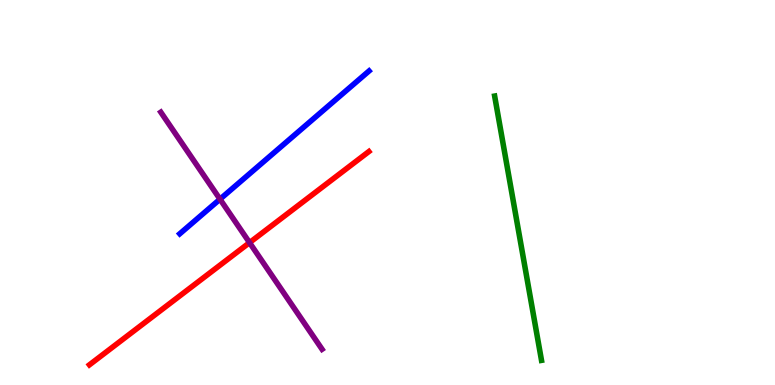[{'lines': ['blue', 'red'], 'intersections': []}, {'lines': ['green', 'red'], 'intersections': []}, {'lines': ['purple', 'red'], 'intersections': [{'x': 3.22, 'y': 3.7}]}, {'lines': ['blue', 'green'], 'intersections': []}, {'lines': ['blue', 'purple'], 'intersections': [{'x': 2.84, 'y': 4.83}]}, {'lines': ['green', 'purple'], 'intersections': []}]